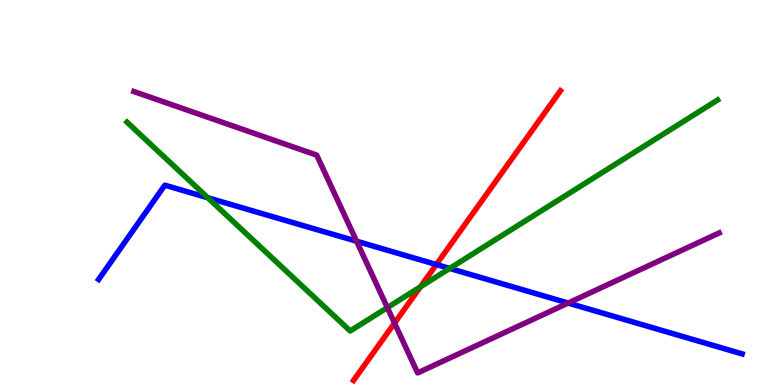[{'lines': ['blue', 'red'], 'intersections': [{'x': 5.63, 'y': 3.13}]}, {'lines': ['green', 'red'], 'intersections': [{'x': 5.42, 'y': 2.55}]}, {'lines': ['purple', 'red'], 'intersections': [{'x': 5.09, 'y': 1.61}]}, {'lines': ['blue', 'green'], 'intersections': [{'x': 2.68, 'y': 4.86}, {'x': 5.8, 'y': 3.03}]}, {'lines': ['blue', 'purple'], 'intersections': [{'x': 4.6, 'y': 3.73}, {'x': 7.33, 'y': 2.13}]}, {'lines': ['green', 'purple'], 'intersections': [{'x': 5.0, 'y': 2.01}]}]